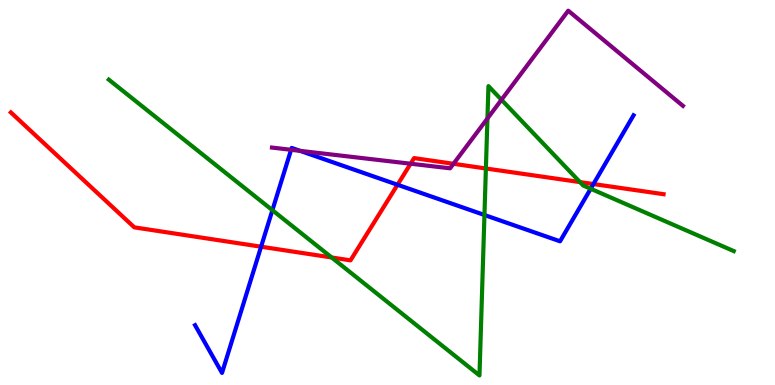[{'lines': ['blue', 'red'], 'intersections': [{'x': 3.37, 'y': 3.59}, {'x': 5.13, 'y': 5.2}, {'x': 7.66, 'y': 5.22}]}, {'lines': ['green', 'red'], 'intersections': [{'x': 4.28, 'y': 3.31}, {'x': 6.27, 'y': 5.62}, {'x': 7.48, 'y': 5.27}]}, {'lines': ['purple', 'red'], 'intersections': [{'x': 5.3, 'y': 5.75}, {'x': 5.85, 'y': 5.75}]}, {'lines': ['blue', 'green'], 'intersections': [{'x': 3.51, 'y': 4.54}, {'x': 6.25, 'y': 4.42}, {'x': 7.62, 'y': 5.1}]}, {'lines': ['blue', 'purple'], 'intersections': [{'x': 3.76, 'y': 6.11}, {'x': 3.87, 'y': 6.08}]}, {'lines': ['green', 'purple'], 'intersections': [{'x': 6.29, 'y': 6.92}, {'x': 6.47, 'y': 7.41}]}]